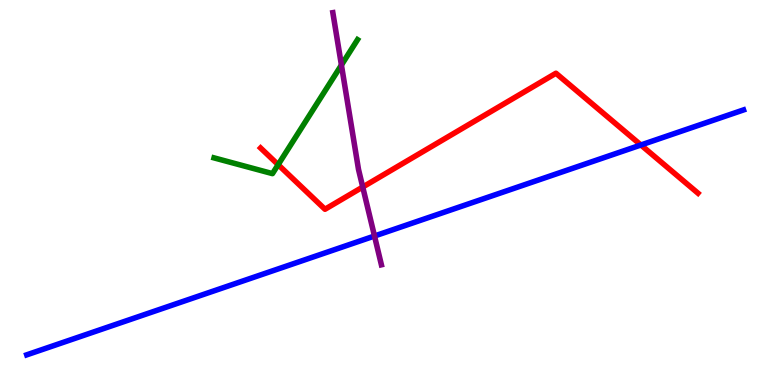[{'lines': ['blue', 'red'], 'intersections': [{'x': 8.27, 'y': 6.23}]}, {'lines': ['green', 'red'], 'intersections': [{'x': 3.59, 'y': 5.72}]}, {'lines': ['purple', 'red'], 'intersections': [{'x': 4.68, 'y': 5.14}]}, {'lines': ['blue', 'green'], 'intersections': []}, {'lines': ['blue', 'purple'], 'intersections': [{'x': 4.83, 'y': 3.87}]}, {'lines': ['green', 'purple'], 'intersections': [{'x': 4.41, 'y': 8.31}]}]